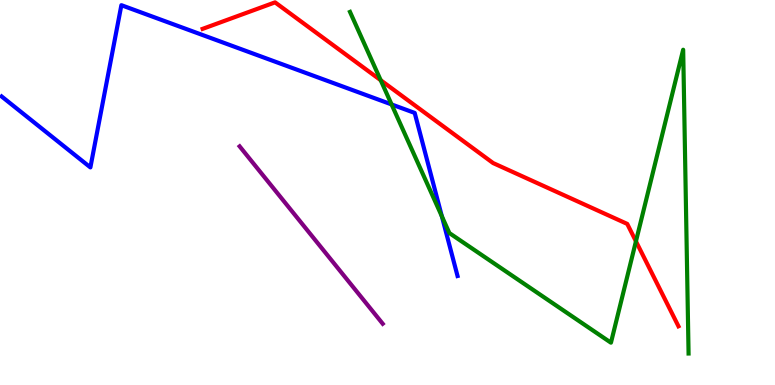[{'lines': ['blue', 'red'], 'intersections': []}, {'lines': ['green', 'red'], 'intersections': [{'x': 4.91, 'y': 7.92}, {'x': 8.21, 'y': 3.73}]}, {'lines': ['purple', 'red'], 'intersections': []}, {'lines': ['blue', 'green'], 'intersections': [{'x': 5.05, 'y': 7.29}, {'x': 5.7, 'y': 4.38}]}, {'lines': ['blue', 'purple'], 'intersections': []}, {'lines': ['green', 'purple'], 'intersections': []}]